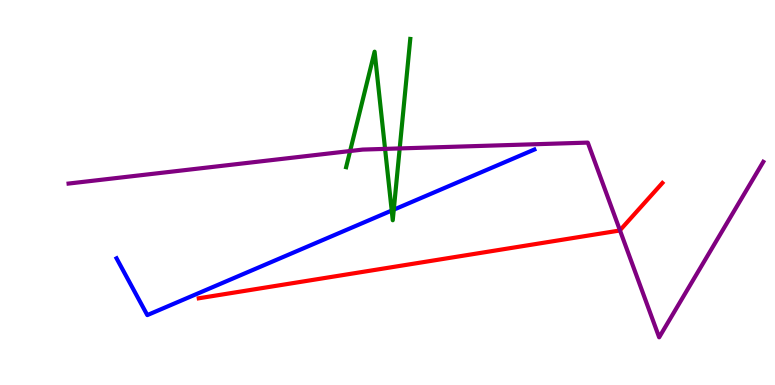[{'lines': ['blue', 'red'], 'intersections': []}, {'lines': ['green', 'red'], 'intersections': []}, {'lines': ['purple', 'red'], 'intersections': [{'x': 8.0, 'y': 4.02}]}, {'lines': ['blue', 'green'], 'intersections': [{'x': 5.05, 'y': 4.53}, {'x': 5.08, 'y': 4.55}]}, {'lines': ['blue', 'purple'], 'intersections': []}, {'lines': ['green', 'purple'], 'intersections': [{'x': 4.52, 'y': 6.08}, {'x': 4.97, 'y': 6.13}, {'x': 5.16, 'y': 6.14}]}]